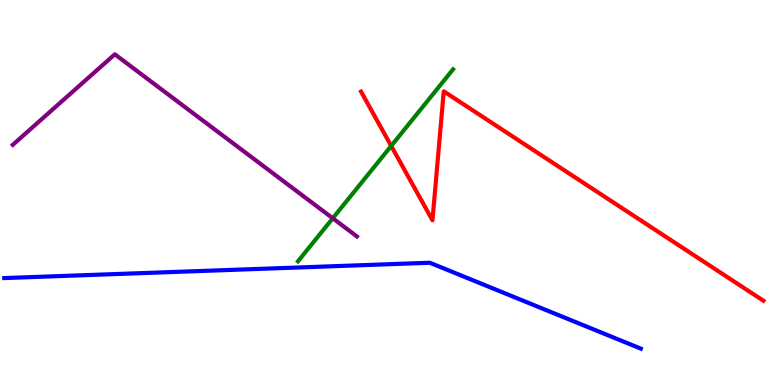[{'lines': ['blue', 'red'], 'intersections': []}, {'lines': ['green', 'red'], 'intersections': [{'x': 5.05, 'y': 6.21}]}, {'lines': ['purple', 'red'], 'intersections': []}, {'lines': ['blue', 'green'], 'intersections': []}, {'lines': ['blue', 'purple'], 'intersections': []}, {'lines': ['green', 'purple'], 'intersections': [{'x': 4.29, 'y': 4.33}]}]